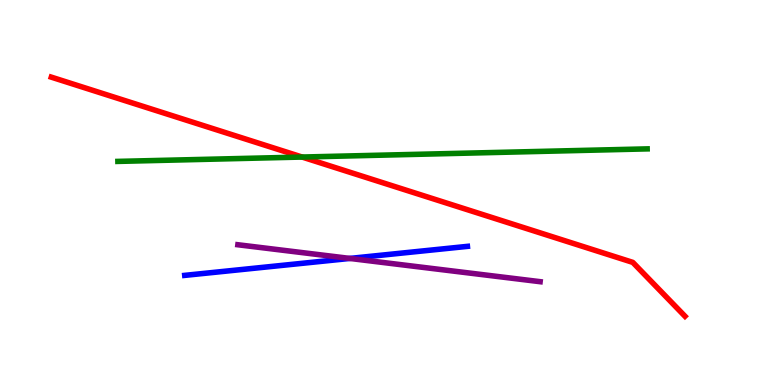[{'lines': ['blue', 'red'], 'intersections': []}, {'lines': ['green', 'red'], 'intersections': [{'x': 3.9, 'y': 5.92}]}, {'lines': ['purple', 'red'], 'intersections': []}, {'lines': ['blue', 'green'], 'intersections': []}, {'lines': ['blue', 'purple'], 'intersections': [{'x': 4.51, 'y': 3.29}]}, {'lines': ['green', 'purple'], 'intersections': []}]